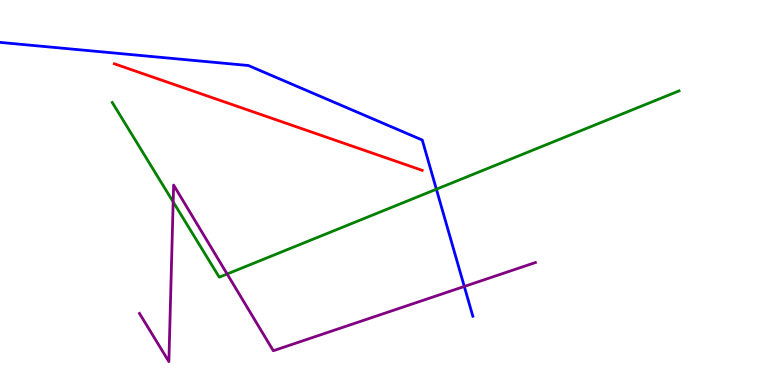[{'lines': ['blue', 'red'], 'intersections': []}, {'lines': ['green', 'red'], 'intersections': []}, {'lines': ['purple', 'red'], 'intersections': []}, {'lines': ['blue', 'green'], 'intersections': [{'x': 5.63, 'y': 5.09}]}, {'lines': ['blue', 'purple'], 'intersections': [{'x': 5.99, 'y': 2.56}]}, {'lines': ['green', 'purple'], 'intersections': [{'x': 2.23, 'y': 4.76}, {'x': 2.93, 'y': 2.88}]}]